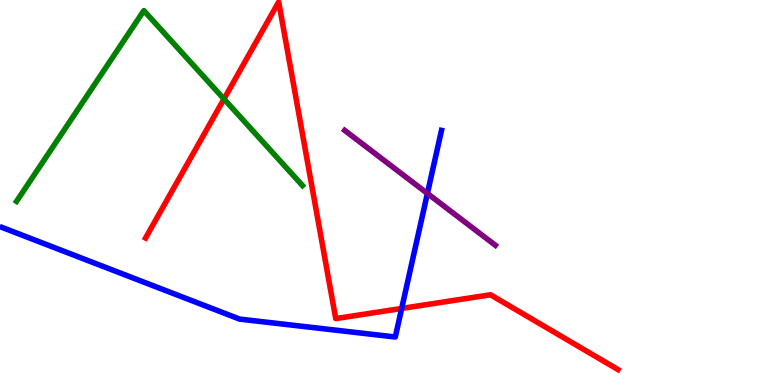[{'lines': ['blue', 'red'], 'intersections': [{'x': 5.18, 'y': 1.99}]}, {'lines': ['green', 'red'], 'intersections': [{'x': 2.89, 'y': 7.43}]}, {'lines': ['purple', 'red'], 'intersections': []}, {'lines': ['blue', 'green'], 'intersections': []}, {'lines': ['blue', 'purple'], 'intersections': [{'x': 5.51, 'y': 4.98}]}, {'lines': ['green', 'purple'], 'intersections': []}]